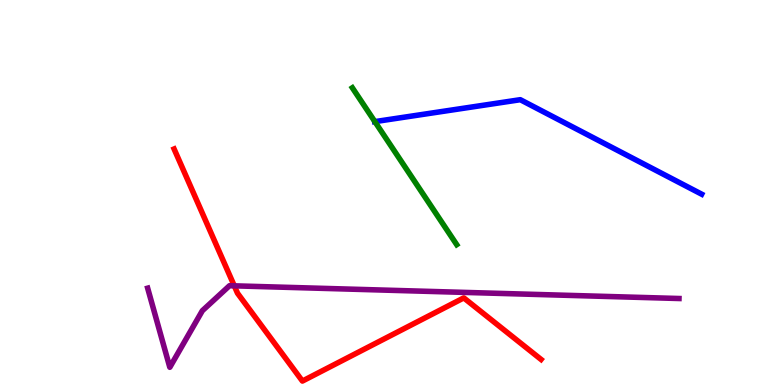[{'lines': ['blue', 'red'], 'intersections': []}, {'lines': ['green', 'red'], 'intersections': []}, {'lines': ['purple', 'red'], 'intersections': [{'x': 3.02, 'y': 2.58}]}, {'lines': ['blue', 'green'], 'intersections': [{'x': 4.84, 'y': 6.84}]}, {'lines': ['blue', 'purple'], 'intersections': []}, {'lines': ['green', 'purple'], 'intersections': []}]